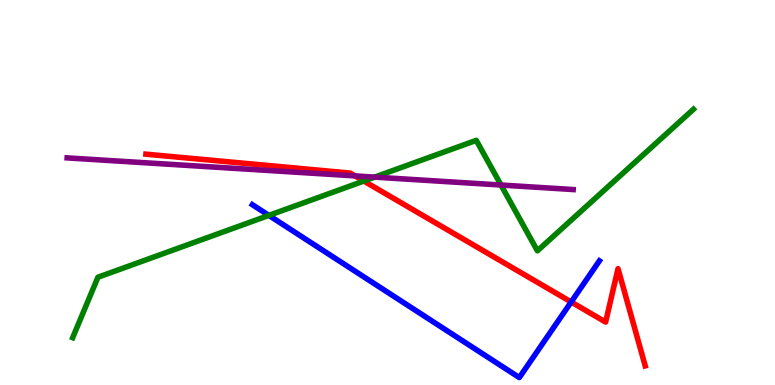[{'lines': ['blue', 'red'], 'intersections': [{'x': 7.37, 'y': 2.16}]}, {'lines': ['green', 'red'], 'intersections': [{'x': 4.69, 'y': 5.3}]}, {'lines': ['purple', 'red'], 'intersections': [{'x': 4.58, 'y': 5.43}]}, {'lines': ['blue', 'green'], 'intersections': [{'x': 3.47, 'y': 4.41}]}, {'lines': ['blue', 'purple'], 'intersections': []}, {'lines': ['green', 'purple'], 'intersections': [{'x': 4.83, 'y': 5.4}, {'x': 6.46, 'y': 5.19}]}]